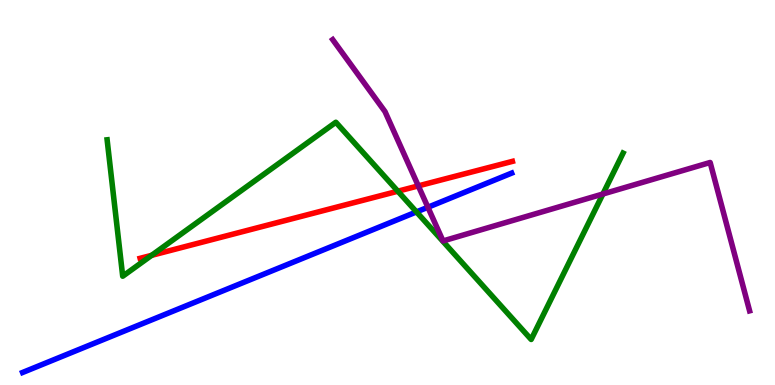[{'lines': ['blue', 'red'], 'intersections': []}, {'lines': ['green', 'red'], 'intersections': [{'x': 1.96, 'y': 3.37}, {'x': 5.13, 'y': 5.03}]}, {'lines': ['purple', 'red'], 'intersections': [{'x': 5.4, 'y': 5.17}]}, {'lines': ['blue', 'green'], 'intersections': [{'x': 5.37, 'y': 4.5}]}, {'lines': ['blue', 'purple'], 'intersections': [{'x': 5.52, 'y': 4.62}]}, {'lines': ['green', 'purple'], 'intersections': [{'x': 7.78, 'y': 4.96}]}]